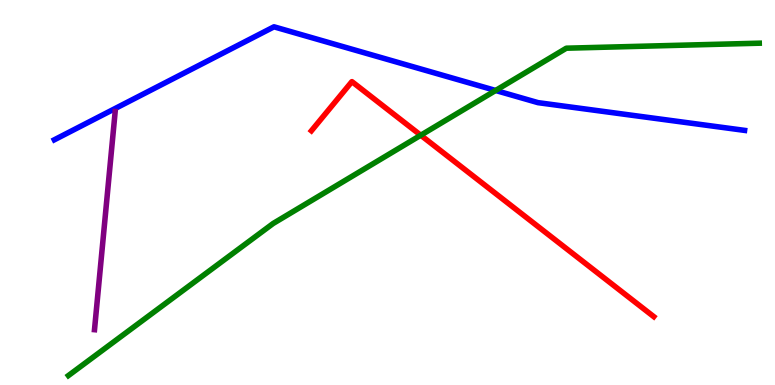[{'lines': ['blue', 'red'], 'intersections': []}, {'lines': ['green', 'red'], 'intersections': [{'x': 5.43, 'y': 6.49}]}, {'lines': ['purple', 'red'], 'intersections': []}, {'lines': ['blue', 'green'], 'intersections': [{'x': 6.4, 'y': 7.65}]}, {'lines': ['blue', 'purple'], 'intersections': []}, {'lines': ['green', 'purple'], 'intersections': []}]